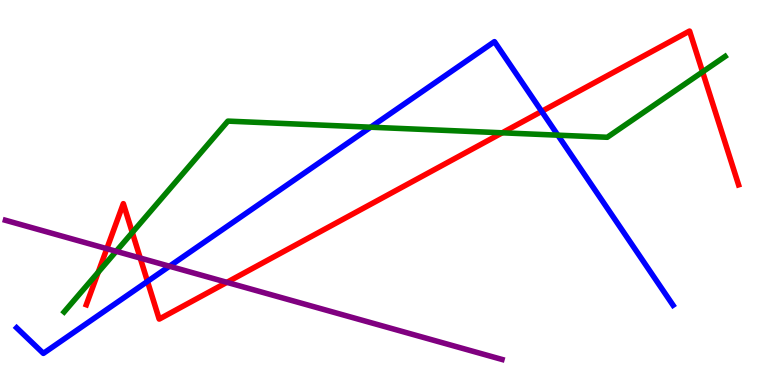[{'lines': ['blue', 'red'], 'intersections': [{'x': 1.9, 'y': 2.69}, {'x': 6.99, 'y': 7.11}]}, {'lines': ['green', 'red'], 'intersections': [{'x': 1.27, 'y': 2.93}, {'x': 1.71, 'y': 3.96}, {'x': 6.48, 'y': 6.55}, {'x': 9.07, 'y': 8.13}]}, {'lines': ['purple', 'red'], 'intersections': [{'x': 1.38, 'y': 3.54}, {'x': 1.81, 'y': 3.3}, {'x': 2.93, 'y': 2.67}]}, {'lines': ['blue', 'green'], 'intersections': [{'x': 4.78, 'y': 6.7}, {'x': 7.2, 'y': 6.49}]}, {'lines': ['blue', 'purple'], 'intersections': [{'x': 2.19, 'y': 3.08}]}, {'lines': ['green', 'purple'], 'intersections': [{'x': 1.5, 'y': 3.47}]}]